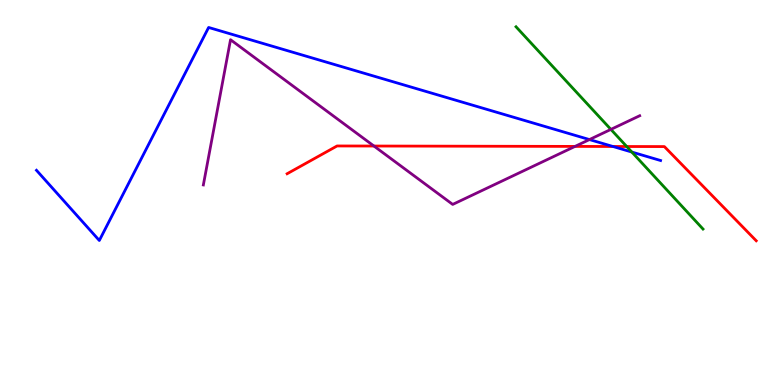[{'lines': ['blue', 'red'], 'intersections': [{'x': 7.91, 'y': 6.2}]}, {'lines': ['green', 'red'], 'intersections': [{'x': 8.09, 'y': 6.19}]}, {'lines': ['purple', 'red'], 'intersections': [{'x': 4.83, 'y': 6.21}, {'x': 7.42, 'y': 6.2}]}, {'lines': ['blue', 'green'], 'intersections': [{'x': 8.15, 'y': 6.05}]}, {'lines': ['blue', 'purple'], 'intersections': [{'x': 7.61, 'y': 6.37}]}, {'lines': ['green', 'purple'], 'intersections': [{'x': 7.88, 'y': 6.64}]}]